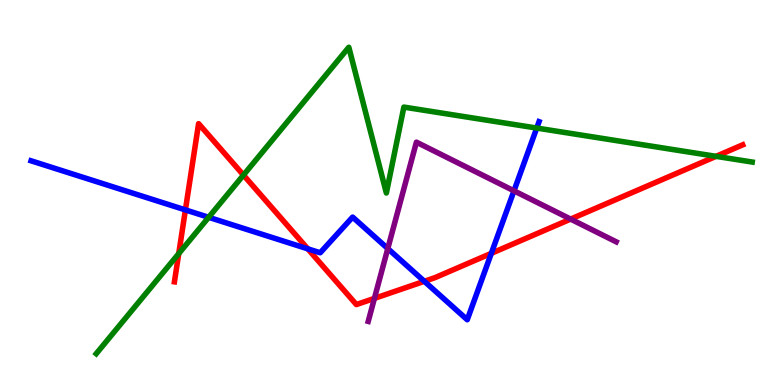[{'lines': ['blue', 'red'], 'intersections': [{'x': 2.39, 'y': 4.55}, {'x': 3.97, 'y': 3.54}, {'x': 5.48, 'y': 2.69}, {'x': 6.34, 'y': 3.42}]}, {'lines': ['green', 'red'], 'intersections': [{'x': 2.31, 'y': 3.41}, {'x': 3.14, 'y': 5.45}, {'x': 9.24, 'y': 5.94}]}, {'lines': ['purple', 'red'], 'intersections': [{'x': 4.83, 'y': 2.25}, {'x': 7.36, 'y': 4.31}]}, {'lines': ['blue', 'green'], 'intersections': [{'x': 2.69, 'y': 4.36}, {'x': 6.93, 'y': 6.67}]}, {'lines': ['blue', 'purple'], 'intersections': [{'x': 5.0, 'y': 3.54}, {'x': 6.63, 'y': 5.04}]}, {'lines': ['green', 'purple'], 'intersections': []}]